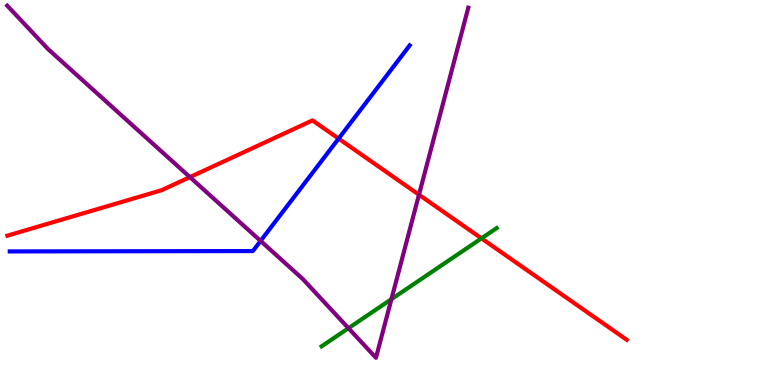[{'lines': ['blue', 'red'], 'intersections': [{'x': 4.37, 'y': 6.4}]}, {'lines': ['green', 'red'], 'intersections': [{'x': 6.21, 'y': 3.81}]}, {'lines': ['purple', 'red'], 'intersections': [{'x': 2.45, 'y': 5.4}, {'x': 5.41, 'y': 4.94}]}, {'lines': ['blue', 'green'], 'intersections': []}, {'lines': ['blue', 'purple'], 'intersections': [{'x': 3.36, 'y': 3.74}]}, {'lines': ['green', 'purple'], 'intersections': [{'x': 4.5, 'y': 1.48}, {'x': 5.05, 'y': 2.23}]}]